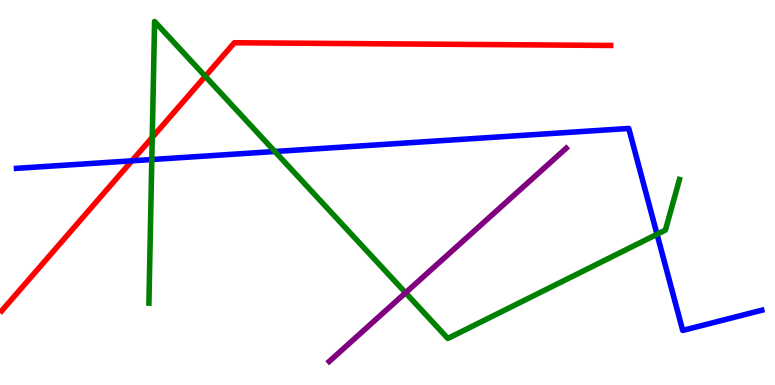[{'lines': ['blue', 'red'], 'intersections': [{'x': 1.7, 'y': 5.82}]}, {'lines': ['green', 'red'], 'intersections': [{'x': 1.96, 'y': 6.43}, {'x': 2.65, 'y': 8.02}]}, {'lines': ['purple', 'red'], 'intersections': []}, {'lines': ['blue', 'green'], 'intersections': [{'x': 1.96, 'y': 5.86}, {'x': 3.55, 'y': 6.06}, {'x': 8.48, 'y': 3.91}]}, {'lines': ['blue', 'purple'], 'intersections': []}, {'lines': ['green', 'purple'], 'intersections': [{'x': 5.23, 'y': 2.4}]}]